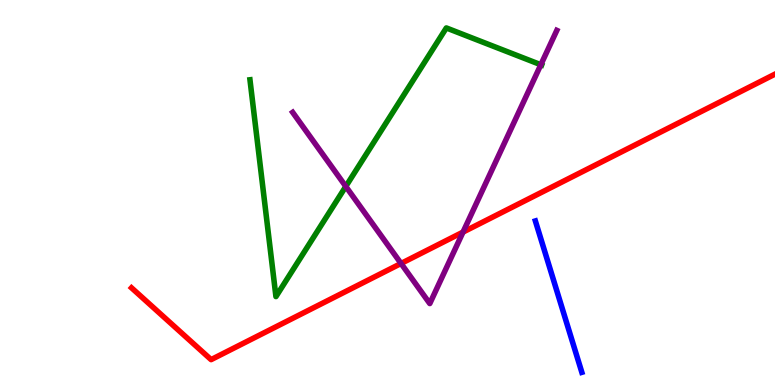[{'lines': ['blue', 'red'], 'intersections': []}, {'lines': ['green', 'red'], 'intersections': []}, {'lines': ['purple', 'red'], 'intersections': [{'x': 5.17, 'y': 3.16}, {'x': 5.97, 'y': 3.97}]}, {'lines': ['blue', 'green'], 'intersections': []}, {'lines': ['blue', 'purple'], 'intersections': []}, {'lines': ['green', 'purple'], 'intersections': [{'x': 4.46, 'y': 5.16}, {'x': 6.98, 'y': 8.32}]}]